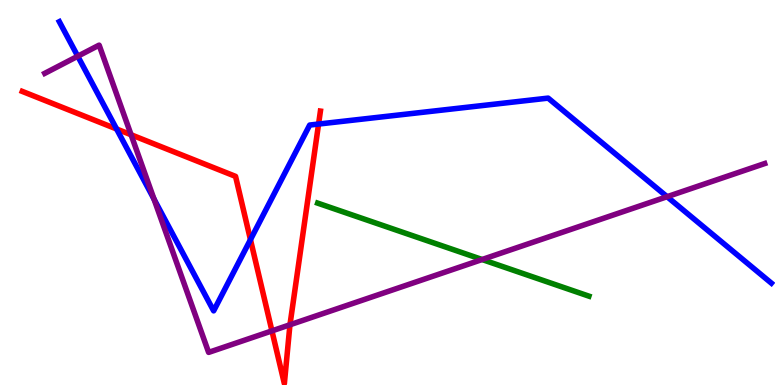[{'lines': ['blue', 'red'], 'intersections': [{'x': 1.5, 'y': 6.65}, {'x': 3.23, 'y': 3.78}, {'x': 4.11, 'y': 6.78}]}, {'lines': ['green', 'red'], 'intersections': []}, {'lines': ['purple', 'red'], 'intersections': [{'x': 1.69, 'y': 6.5}, {'x': 3.51, 'y': 1.41}, {'x': 3.74, 'y': 1.56}]}, {'lines': ['blue', 'green'], 'intersections': []}, {'lines': ['blue', 'purple'], 'intersections': [{'x': 1.0, 'y': 8.54}, {'x': 1.99, 'y': 4.83}, {'x': 8.61, 'y': 4.89}]}, {'lines': ['green', 'purple'], 'intersections': [{'x': 6.22, 'y': 3.26}]}]